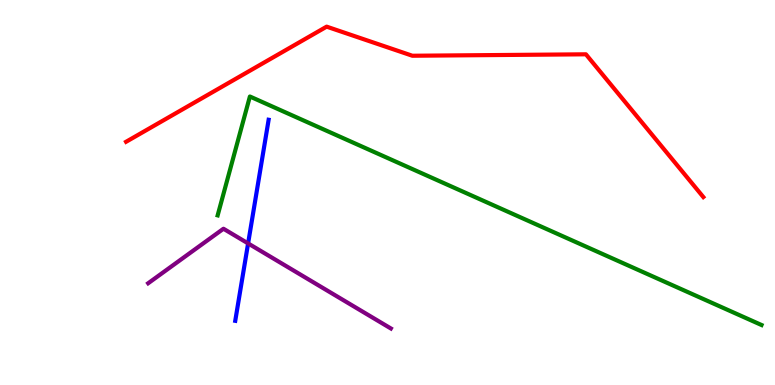[{'lines': ['blue', 'red'], 'intersections': []}, {'lines': ['green', 'red'], 'intersections': []}, {'lines': ['purple', 'red'], 'intersections': []}, {'lines': ['blue', 'green'], 'intersections': []}, {'lines': ['blue', 'purple'], 'intersections': [{'x': 3.2, 'y': 3.68}]}, {'lines': ['green', 'purple'], 'intersections': []}]